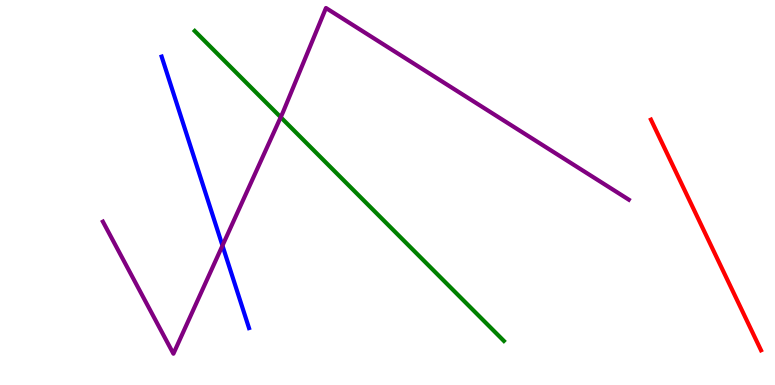[{'lines': ['blue', 'red'], 'intersections': []}, {'lines': ['green', 'red'], 'intersections': []}, {'lines': ['purple', 'red'], 'intersections': []}, {'lines': ['blue', 'green'], 'intersections': []}, {'lines': ['blue', 'purple'], 'intersections': [{'x': 2.87, 'y': 3.62}]}, {'lines': ['green', 'purple'], 'intersections': [{'x': 3.62, 'y': 6.96}]}]